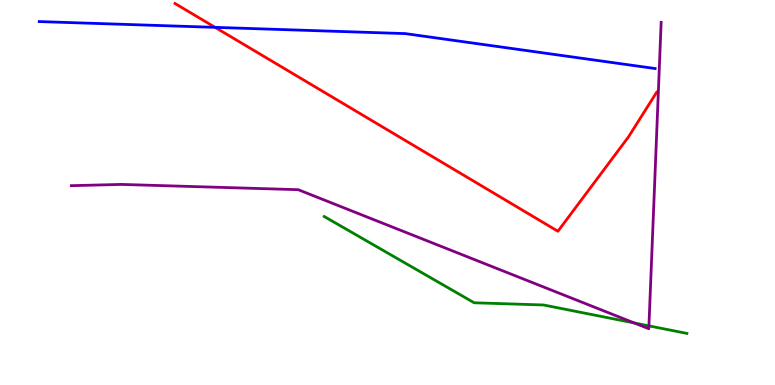[{'lines': ['blue', 'red'], 'intersections': [{'x': 2.78, 'y': 9.29}]}, {'lines': ['green', 'red'], 'intersections': []}, {'lines': ['purple', 'red'], 'intersections': []}, {'lines': ['blue', 'green'], 'intersections': []}, {'lines': ['blue', 'purple'], 'intersections': []}, {'lines': ['green', 'purple'], 'intersections': [{'x': 8.18, 'y': 1.61}, {'x': 8.37, 'y': 1.54}]}]